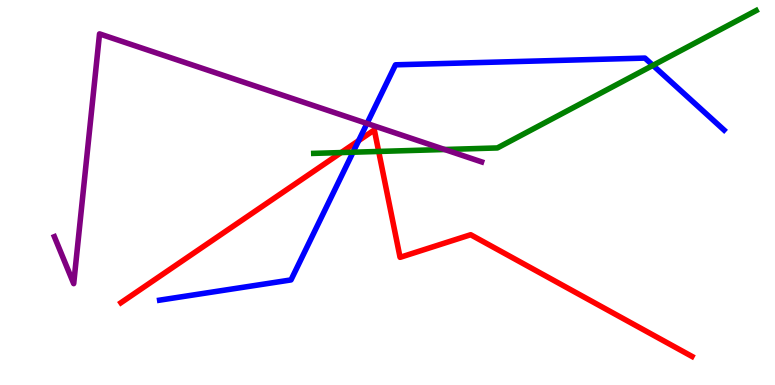[{'lines': ['blue', 'red'], 'intersections': [{'x': 4.63, 'y': 6.35}]}, {'lines': ['green', 'red'], 'intersections': [{'x': 4.4, 'y': 6.04}, {'x': 4.89, 'y': 6.07}]}, {'lines': ['purple', 'red'], 'intersections': []}, {'lines': ['blue', 'green'], 'intersections': [{'x': 4.56, 'y': 6.05}, {'x': 8.42, 'y': 8.3}]}, {'lines': ['blue', 'purple'], 'intersections': [{'x': 4.74, 'y': 6.79}]}, {'lines': ['green', 'purple'], 'intersections': [{'x': 5.74, 'y': 6.12}]}]